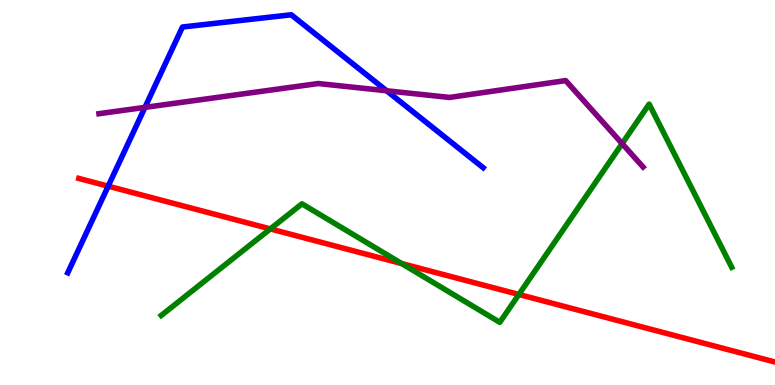[{'lines': ['blue', 'red'], 'intersections': [{'x': 1.4, 'y': 5.16}]}, {'lines': ['green', 'red'], 'intersections': [{'x': 3.49, 'y': 4.05}, {'x': 5.18, 'y': 3.15}, {'x': 6.7, 'y': 2.35}]}, {'lines': ['purple', 'red'], 'intersections': []}, {'lines': ['blue', 'green'], 'intersections': []}, {'lines': ['blue', 'purple'], 'intersections': [{'x': 1.87, 'y': 7.21}, {'x': 4.99, 'y': 7.64}]}, {'lines': ['green', 'purple'], 'intersections': [{'x': 8.03, 'y': 6.27}]}]